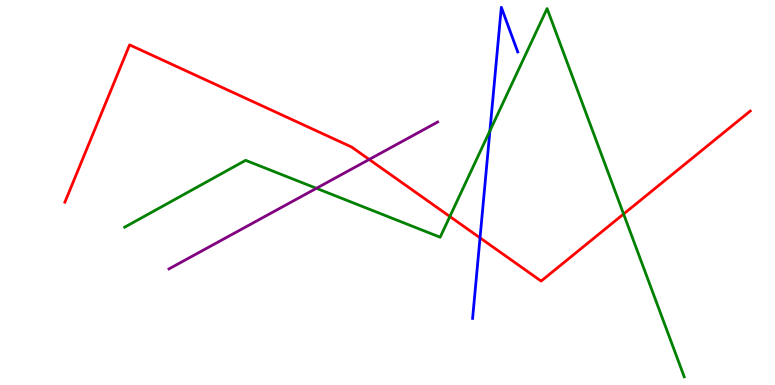[{'lines': ['blue', 'red'], 'intersections': [{'x': 6.19, 'y': 3.82}]}, {'lines': ['green', 'red'], 'intersections': [{'x': 5.8, 'y': 4.38}, {'x': 8.05, 'y': 4.44}]}, {'lines': ['purple', 'red'], 'intersections': [{'x': 4.76, 'y': 5.86}]}, {'lines': ['blue', 'green'], 'intersections': [{'x': 6.32, 'y': 6.6}]}, {'lines': ['blue', 'purple'], 'intersections': []}, {'lines': ['green', 'purple'], 'intersections': [{'x': 4.08, 'y': 5.11}]}]